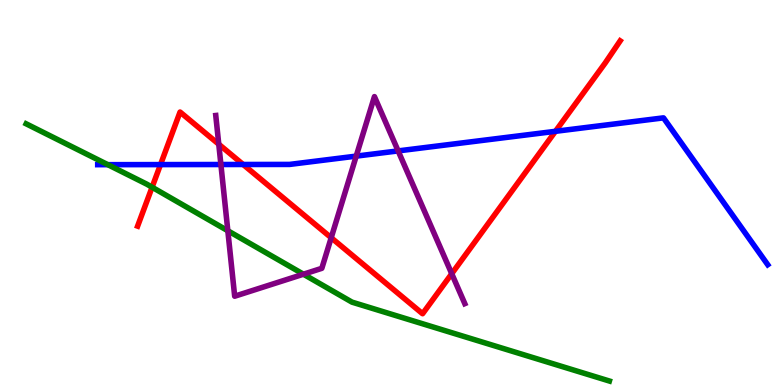[{'lines': ['blue', 'red'], 'intersections': [{'x': 2.07, 'y': 5.72}, {'x': 3.14, 'y': 5.73}, {'x': 7.17, 'y': 6.59}]}, {'lines': ['green', 'red'], 'intersections': [{'x': 1.96, 'y': 5.14}]}, {'lines': ['purple', 'red'], 'intersections': [{'x': 2.82, 'y': 6.25}, {'x': 4.27, 'y': 3.83}, {'x': 5.83, 'y': 2.89}]}, {'lines': ['blue', 'green'], 'intersections': [{'x': 1.39, 'y': 5.72}]}, {'lines': ['blue', 'purple'], 'intersections': [{'x': 2.85, 'y': 5.73}, {'x': 4.6, 'y': 5.94}, {'x': 5.14, 'y': 6.08}]}, {'lines': ['green', 'purple'], 'intersections': [{'x': 2.94, 'y': 4.01}, {'x': 3.92, 'y': 2.88}]}]